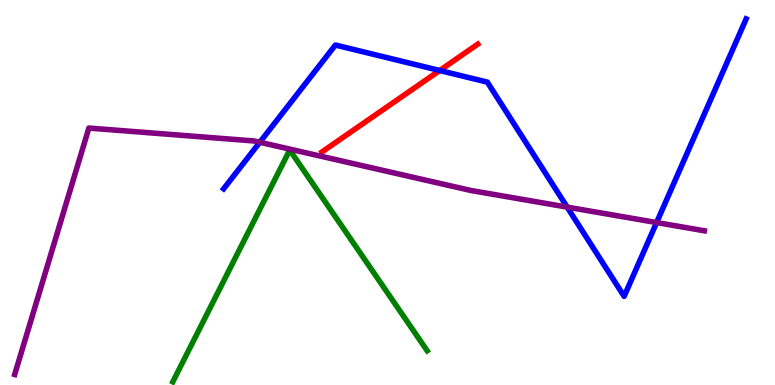[{'lines': ['blue', 'red'], 'intersections': [{'x': 5.67, 'y': 8.17}]}, {'lines': ['green', 'red'], 'intersections': []}, {'lines': ['purple', 'red'], 'intersections': []}, {'lines': ['blue', 'green'], 'intersections': []}, {'lines': ['blue', 'purple'], 'intersections': [{'x': 3.35, 'y': 6.3}, {'x': 7.32, 'y': 4.62}, {'x': 8.47, 'y': 4.22}]}, {'lines': ['green', 'purple'], 'intersections': []}]